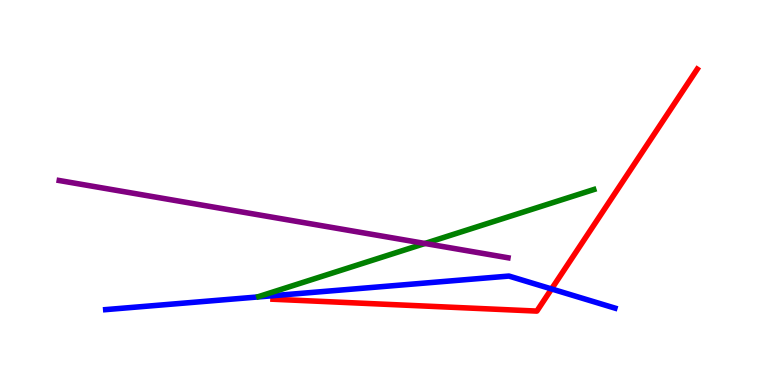[{'lines': ['blue', 'red'], 'intersections': [{'x': 7.12, 'y': 2.49}]}, {'lines': ['green', 'red'], 'intersections': []}, {'lines': ['purple', 'red'], 'intersections': []}, {'lines': ['blue', 'green'], 'intersections': []}, {'lines': ['blue', 'purple'], 'intersections': []}, {'lines': ['green', 'purple'], 'intersections': [{'x': 5.48, 'y': 3.68}]}]